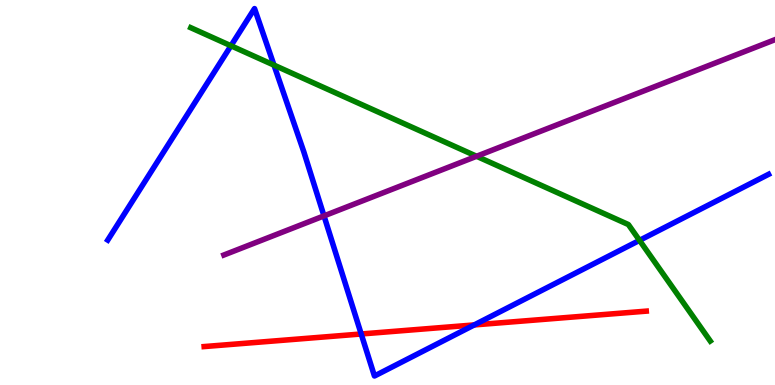[{'lines': ['blue', 'red'], 'intersections': [{'x': 4.66, 'y': 1.33}, {'x': 6.12, 'y': 1.56}]}, {'lines': ['green', 'red'], 'intersections': []}, {'lines': ['purple', 'red'], 'intersections': []}, {'lines': ['blue', 'green'], 'intersections': [{'x': 2.98, 'y': 8.81}, {'x': 3.54, 'y': 8.31}, {'x': 8.25, 'y': 3.76}]}, {'lines': ['blue', 'purple'], 'intersections': [{'x': 4.18, 'y': 4.39}]}, {'lines': ['green', 'purple'], 'intersections': [{'x': 6.15, 'y': 5.94}]}]